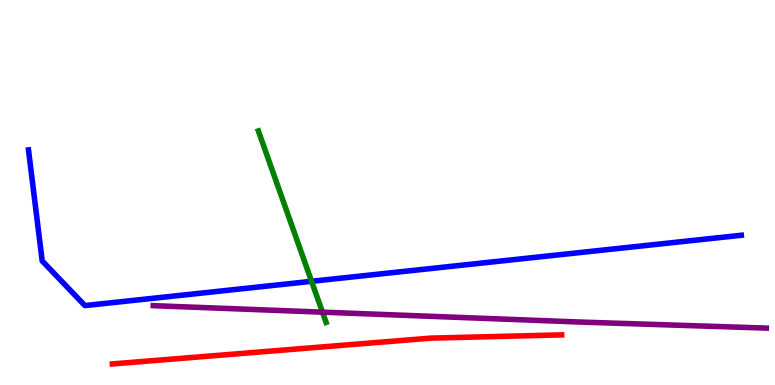[{'lines': ['blue', 'red'], 'intersections': []}, {'lines': ['green', 'red'], 'intersections': []}, {'lines': ['purple', 'red'], 'intersections': []}, {'lines': ['blue', 'green'], 'intersections': [{'x': 4.02, 'y': 2.69}]}, {'lines': ['blue', 'purple'], 'intersections': []}, {'lines': ['green', 'purple'], 'intersections': [{'x': 4.16, 'y': 1.89}]}]